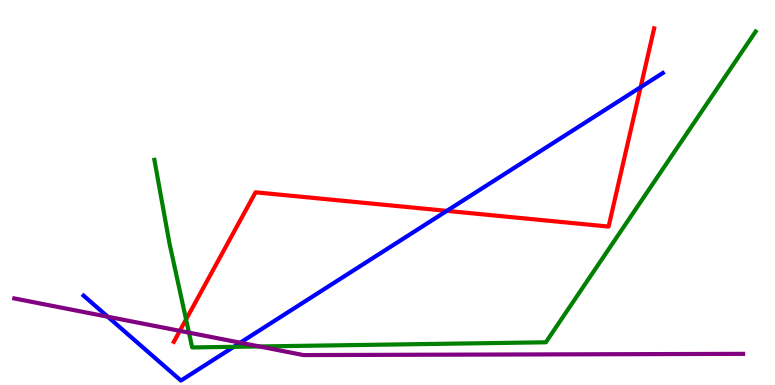[{'lines': ['blue', 'red'], 'intersections': [{'x': 5.77, 'y': 4.52}, {'x': 8.27, 'y': 7.74}]}, {'lines': ['green', 'red'], 'intersections': [{'x': 2.4, 'y': 1.7}]}, {'lines': ['purple', 'red'], 'intersections': [{'x': 2.32, 'y': 1.41}]}, {'lines': ['blue', 'green'], 'intersections': [{'x': 3.02, 'y': 0.992}]}, {'lines': ['blue', 'purple'], 'intersections': [{'x': 1.39, 'y': 1.77}, {'x': 3.1, 'y': 1.1}]}, {'lines': ['green', 'purple'], 'intersections': [{'x': 2.44, 'y': 1.36}, {'x': 3.35, 'y': 1.0}]}]